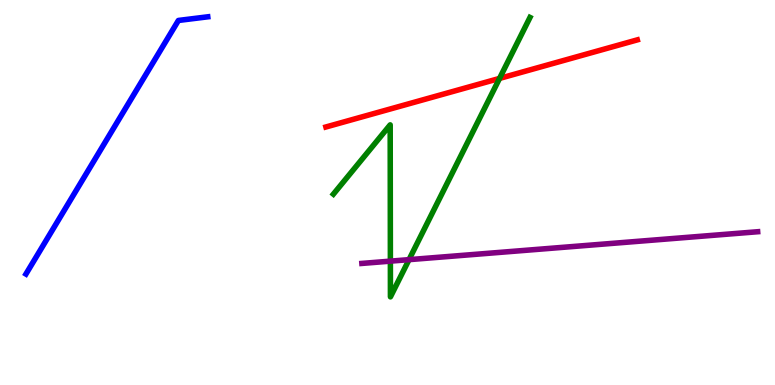[{'lines': ['blue', 'red'], 'intersections': []}, {'lines': ['green', 'red'], 'intersections': [{'x': 6.45, 'y': 7.96}]}, {'lines': ['purple', 'red'], 'intersections': []}, {'lines': ['blue', 'green'], 'intersections': []}, {'lines': ['blue', 'purple'], 'intersections': []}, {'lines': ['green', 'purple'], 'intersections': [{'x': 5.04, 'y': 3.22}, {'x': 5.28, 'y': 3.26}]}]